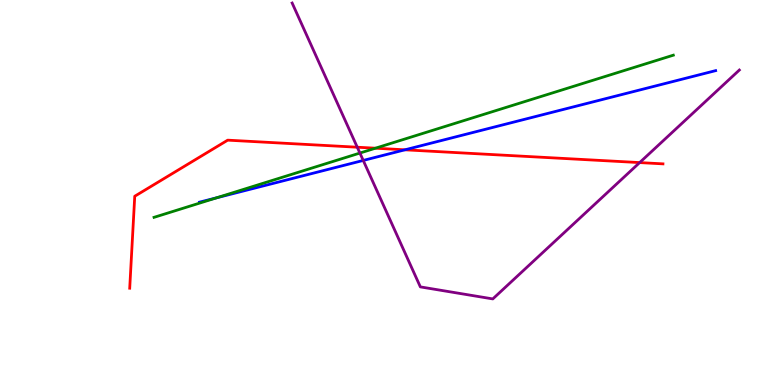[{'lines': ['blue', 'red'], 'intersections': [{'x': 5.23, 'y': 6.11}]}, {'lines': ['green', 'red'], 'intersections': [{'x': 4.84, 'y': 6.15}]}, {'lines': ['purple', 'red'], 'intersections': [{'x': 4.61, 'y': 6.18}, {'x': 8.25, 'y': 5.78}]}, {'lines': ['blue', 'green'], 'intersections': [{'x': 2.79, 'y': 4.86}]}, {'lines': ['blue', 'purple'], 'intersections': [{'x': 4.69, 'y': 5.83}]}, {'lines': ['green', 'purple'], 'intersections': [{'x': 4.64, 'y': 6.02}]}]